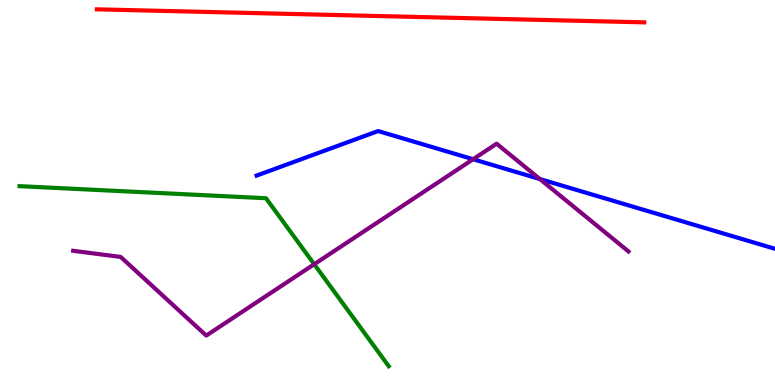[{'lines': ['blue', 'red'], 'intersections': []}, {'lines': ['green', 'red'], 'intersections': []}, {'lines': ['purple', 'red'], 'intersections': []}, {'lines': ['blue', 'green'], 'intersections': []}, {'lines': ['blue', 'purple'], 'intersections': [{'x': 6.1, 'y': 5.86}, {'x': 6.97, 'y': 5.35}]}, {'lines': ['green', 'purple'], 'intersections': [{'x': 4.05, 'y': 3.14}]}]